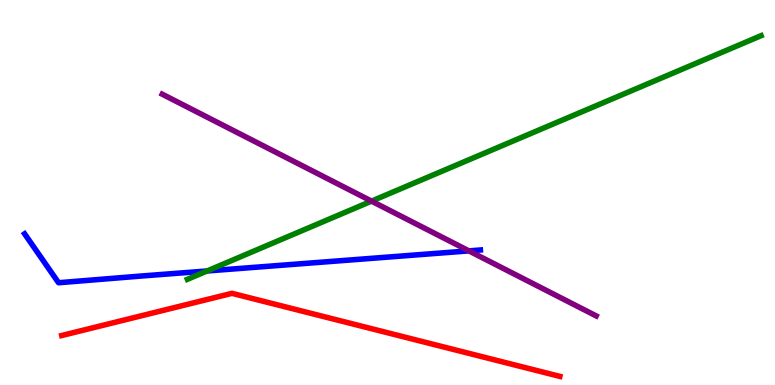[{'lines': ['blue', 'red'], 'intersections': []}, {'lines': ['green', 'red'], 'intersections': []}, {'lines': ['purple', 'red'], 'intersections': []}, {'lines': ['blue', 'green'], 'intersections': [{'x': 2.67, 'y': 2.96}]}, {'lines': ['blue', 'purple'], 'intersections': [{'x': 6.05, 'y': 3.48}]}, {'lines': ['green', 'purple'], 'intersections': [{'x': 4.79, 'y': 4.78}]}]